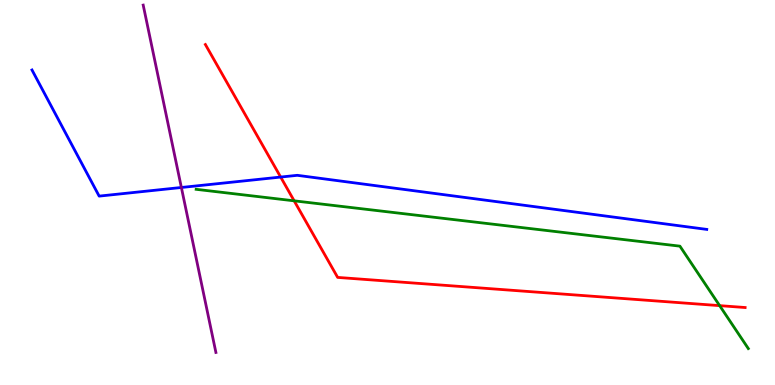[{'lines': ['blue', 'red'], 'intersections': [{'x': 3.62, 'y': 5.4}]}, {'lines': ['green', 'red'], 'intersections': [{'x': 3.8, 'y': 4.78}, {'x': 9.29, 'y': 2.06}]}, {'lines': ['purple', 'red'], 'intersections': []}, {'lines': ['blue', 'green'], 'intersections': []}, {'lines': ['blue', 'purple'], 'intersections': [{'x': 2.34, 'y': 5.13}]}, {'lines': ['green', 'purple'], 'intersections': []}]